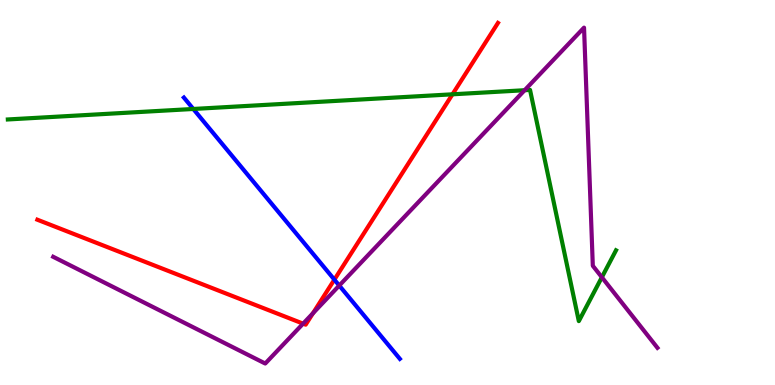[{'lines': ['blue', 'red'], 'intersections': [{'x': 4.31, 'y': 2.74}]}, {'lines': ['green', 'red'], 'intersections': [{'x': 5.84, 'y': 7.55}]}, {'lines': ['purple', 'red'], 'intersections': [{'x': 3.91, 'y': 1.59}, {'x': 4.04, 'y': 1.86}]}, {'lines': ['blue', 'green'], 'intersections': [{'x': 2.49, 'y': 7.17}]}, {'lines': ['blue', 'purple'], 'intersections': [{'x': 4.38, 'y': 2.58}]}, {'lines': ['green', 'purple'], 'intersections': [{'x': 6.77, 'y': 7.66}, {'x': 7.77, 'y': 2.8}]}]